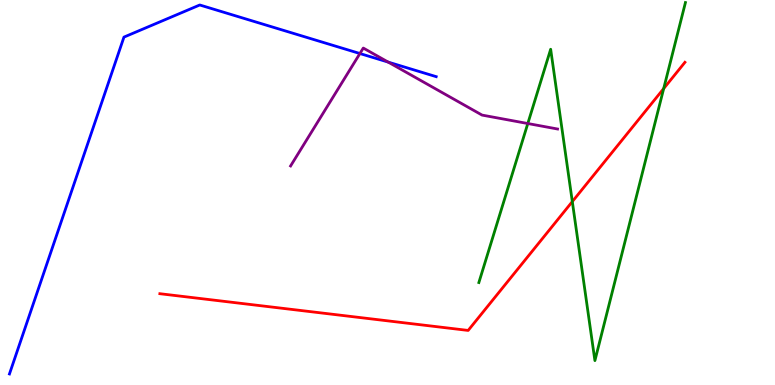[{'lines': ['blue', 'red'], 'intersections': []}, {'lines': ['green', 'red'], 'intersections': [{'x': 7.38, 'y': 4.76}, {'x': 8.56, 'y': 7.7}]}, {'lines': ['purple', 'red'], 'intersections': []}, {'lines': ['blue', 'green'], 'intersections': []}, {'lines': ['blue', 'purple'], 'intersections': [{'x': 4.64, 'y': 8.61}, {'x': 5.01, 'y': 8.39}]}, {'lines': ['green', 'purple'], 'intersections': [{'x': 6.81, 'y': 6.79}]}]